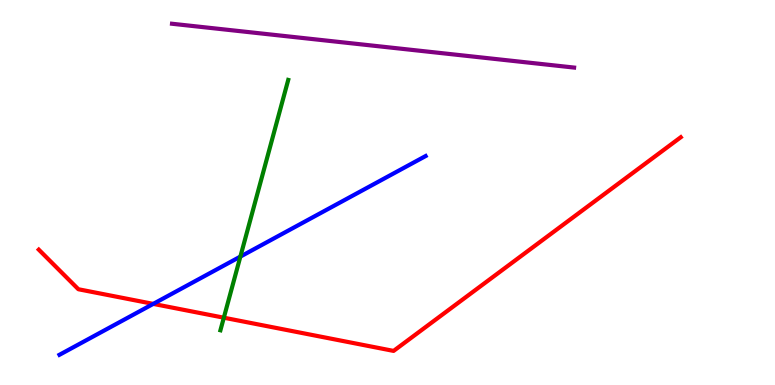[{'lines': ['blue', 'red'], 'intersections': [{'x': 1.98, 'y': 2.11}]}, {'lines': ['green', 'red'], 'intersections': [{'x': 2.89, 'y': 1.75}]}, {'lines': ['purple', 'red'], 'intersections': []}, {'lines': ['blue', 'green'], 'intersections': [{'x': 3.1, 'y': 3.34}]}, {'lines': ['blue', 'purple'], 'intersections': []}, {'lines': ['green', 'purple'], 'intersections': []}]